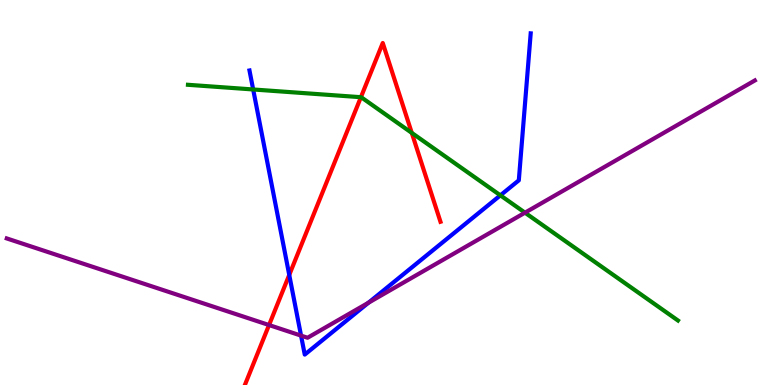[{'lines': ['blue', 'red'], 'intersections': [{'x': 3.73, 'y': 2.86}]}, {'lines': ['green', 'red'], 'intersections': [{'x': 4.66, 'y': 7.48}, {'x': 5.31, 'y': 6.55}]}, {'lines': ['purple', 'red'], 'intersections': [{'x': 3.47, 'y': 1.56}]}, {'lines': ['blue', 'green'], 'intersections': [{'x': 3.27, 'y': 7.68}, {'x': 6.46, 'y': 4.93}]}, {'lines': ['blue', 'purple'], 'intersections': [{'x': 3.88, 'y': 1.28}, {'x': 4.75, 'y': 2.14}]}, {'lines': ['green', 'purple'], 'intersections': [{'x': 6.77, 'y': 4.48}]}]